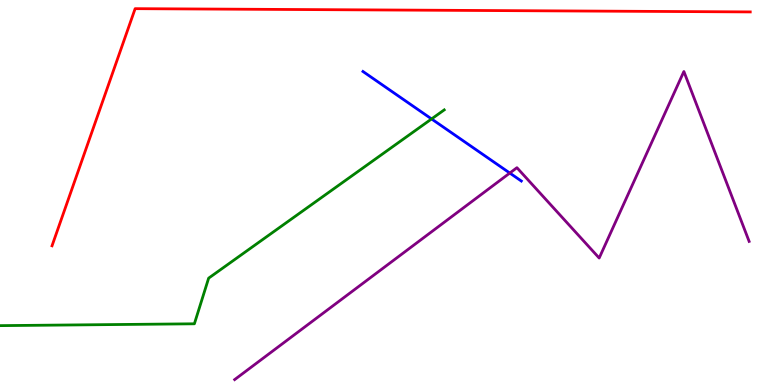[{'lines': ['blue', 'red'], 'intersections': []}, {'lines': ['green', 'red'], 'intersections': []}, {'lines': ['purple', 'red'], 'intersections': []}, {'lines': ['blue', 'green'], 'intersections': [{'x': 5.57, 'y': 6.91}]}, {'lines': ['blue', 'purple'], 'intersections': [{'x': 6.58, 'y': 5.51}]}, {'lines': ['green', 'purple'], 'intersections': []}]